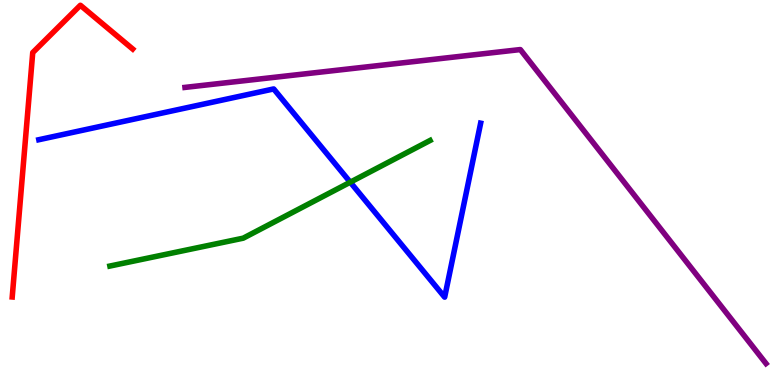[{'lines': ['blue', 'red'], 'intersections': []}, {'lines': ['green', 'red'], 'intersections': []}, {'lines': ['purple', 'red'], 'intersections': []}, {'lines': ['blue', 'green'], 'intersections': [{'x': 4.52, 'y': 5.27}]}, {'lines': ['blue', 'purple'], 'intersections': []}, {'lines': ['green', 'purple'], 'intersections': []}]